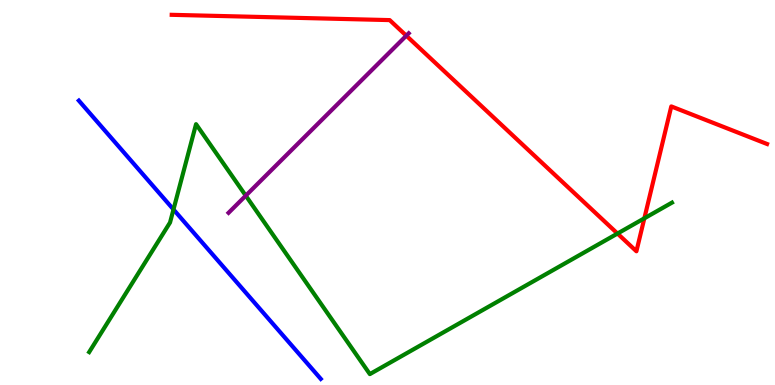[{'lines': ['blue', 'red'], 'intersections': []}, {'lines': ['green', 'red'], 'intersections': [{'x': 7.97, 'y': 3.93}, {'x': 8.31, 'y': 4.33}]}, {'lines': ['purple', 'red'], 'intersections': [{'x': 5.24, 'y': 9.07}]}, {'lines': ['blue', 'green'], 'intersections': [{'x': 2.24, 'y': 4.56}]}, {'lines': ['blue', 'purple'], 'intersections': []}, {'lines': ['green', 'purple'], 'intersections': [{'x': 3.17, 'y': 4.92}]}]